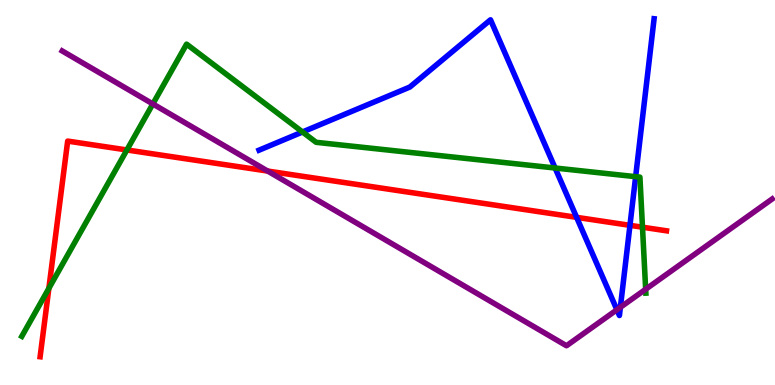[{'lines': ['blue', 'red'], 'intersections': [{'x': 7.44, 'y': 4.35}, {'x': 8.13, 'y': 4.15}]}, {'lines': ['green', 'red'], 'intersections': [{'x': 0.63, 'y': 2.51}, {'x': 1.64, 'y': 6.1}, {'x': 8.29, 'y': 4.1}]}, {'lines': ['purple', 'red'], 'intersections': [{'x': 3.45, 'y': 5.56}]}, {'lines': ['blue', 'green'], 'intersections': [{'x': 3.9, 'y': 6.57}, {'x': 7.16, 'y': 5.64}, {'x': 8.2, 'y': 5.41}]}, {'lines': ['blue', 'purple'], 'intersections': [{'x': 7.96, 'y': 1.95}, {'x': 8.0, 'y': 2.02}]}, {'lines': ['green', 'purple'], 'intersections': [{'x': 1.97, 'y': 7.3}, {'x': 8.33, 'y': 2.49}]}]